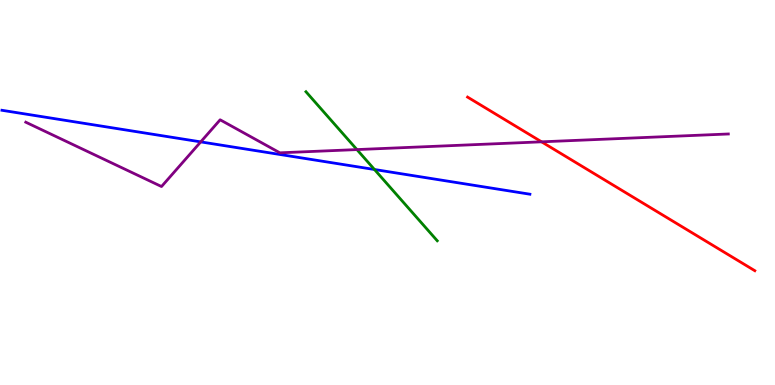[{'lines': ['blue', 'red'], 'intersections': []}, {'lines': ['green', 'red'], 'intersections': []}, {'lines': ['purple', 'red'], 'intersections': [{'x': 6.99, 'y': 6.32}]}, {'lines': ['blue', 'green'], 'intersections': [{'x': 4.83, 'y': 5.6}]}, {'lines': ['blue', 'purple'], 'intersections': [{'x': 2.59, 'y': 6.31}]}, {'lines': ['green', 'purple'], 'intersections': [{'x': 4.61, 'y': 6.11}]}]